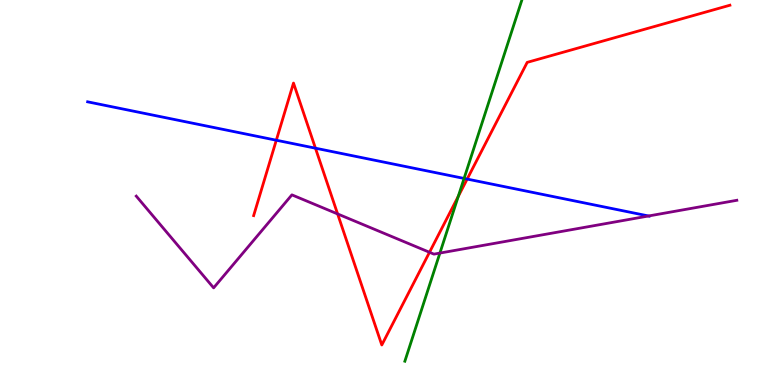[{'lines': ['blue', 'red'], 'intersections': [{'x': 3.57, 'y': 6.36}, {'x': 4.07, 'y': 6.15}, {'x': 6.03, 'y': 5.35}]}, {'lines': ['green', 'red'], 'intersections': [{'x': 5.91, 'y': 4.9}]}, {'lines': ['purple', 'red'], 'intersections': [{'x': 4.36, 'y': 4.44}, {'x': 5.54, 'y': 3.45}]}, {'lines': ['blue', 'green'], 'intersections': [{'x': 5.99, 'y': 5.37}]}, {'lines': ['blue', 'purple'], 'intersections': [{'x': 8.37, 'y': 4.39}]}, {'lines': ['green', 'purple'], 'intersections': [{'x': 5.68, 'y': 3.43}]}]